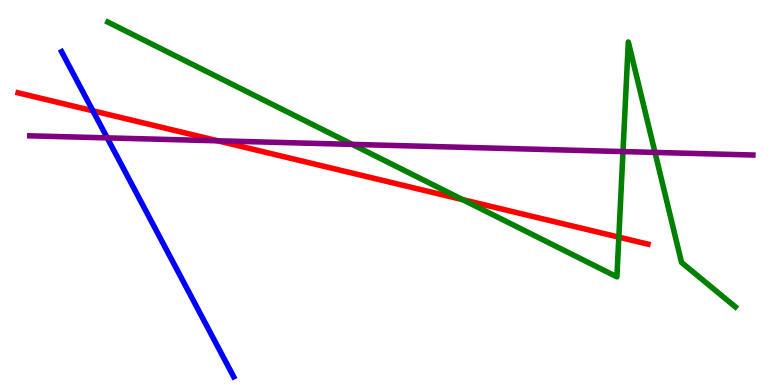[{'lines': ['blue', 'red'], 'intersections': [{'x': 1.2, 'y': 7.12}]}, {'lines': ['green', 'red'], 'intersections': [{'x': 5.97, 'y': 4.81}, {'x': 7.98, 'y': 3.84}]}, {'lines': ['purple', 'red'], 'intersections': [{'x': 2.81, 'y': 6.34}]}, {'lines': ['blue', 'green'], 'intersections': []}, {'lines': ['blue', 'purple'], 'intersections': [{'x': 1.38, 'y': 6.42}]}, {'lines': ['green', 'purple'], 'intersections': [{'x': 4.55, 'y': 6.25}, {'x': 8.04, 'y': 6.06}, {'x': 8.45, 'y': 6.04}]}]